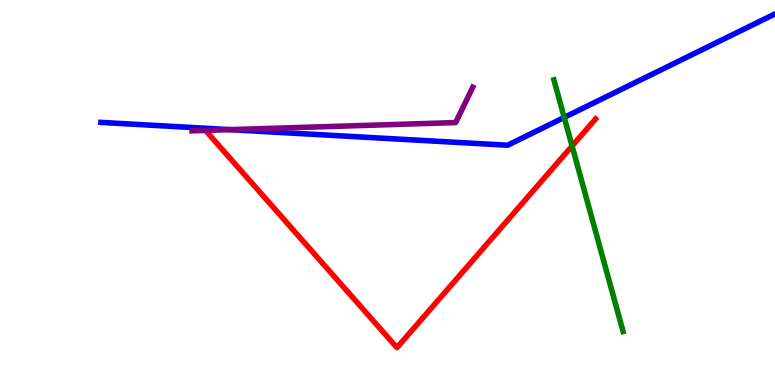[{'lines': ['blue', 'red'], 'intersections': []}, {'lines': ['green', 'red'], 'intersections': [{'x': 7.38, 'y': 6.21}]}, {'lines': ['purple', 'red'], 'intersections': [{'x': 2.65, 'y': 6.61}]}, {'lines': ['blue', 'green'], 'intersections': [{'x': 7.28, 'y': 6.95}]}, {'lines': ['blue', 'purple'], 'intersections': [{'x': 2.97, 'y': 6.63}]}, {'lines': ['green', 'purple'], 'intersections': []}]